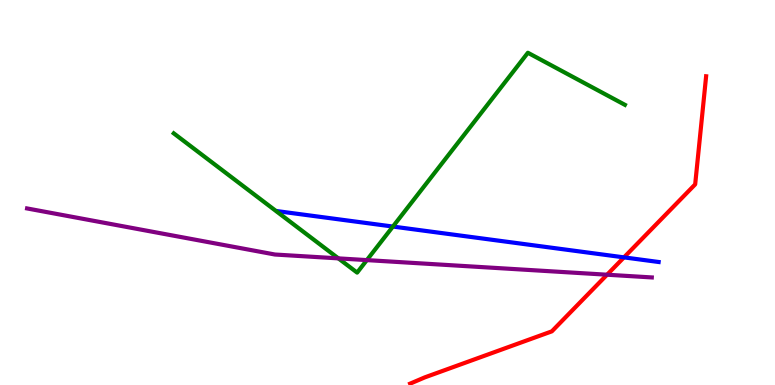[{'lines': ['blue', 'red'], 'intersections': [{'x': 8.05, 'y': 3.32}]}, {'lines': ['green', 'red'], 'intersections': []}, {'lines': ['purple', 'red'], 'intersections': [{'x': 7.83, 'y': 2.86}]}, {'lines': ['blue', 'green'], 'intersections': [{'x': 5.07, 'y': 4.12}]}, {'lines': ['blue', 'purple'], 'intersections': []}, {'lines': ['green', 'purple'], 'intersections': [{'x': 4.37, 'y': 3.29}, {'x': 4.73, 'y': 3.24}]}]